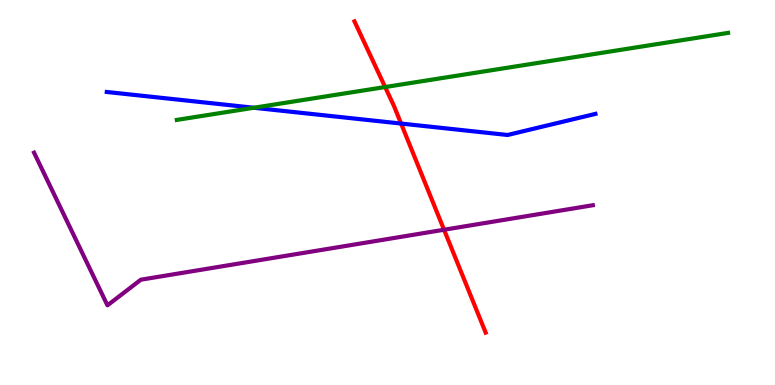[{'lines': ['blue', 'red'], 'intersections': [{'x': 5.18, 'y': 6.79}]}, {'lines': ['green', 'red'], 'intersections': [{'x': 4.97, 'y': 7.74}]}, {'lines': ['purple', 'red'], 'intersections': [{'x': 5.73, 'y': 4.03}]}, {'lines': ['blue', 'green'], 'intersections': [{'x': 3.28, 'y': 7.2}]}, {'lines': ['blue', 'purple'], 'intersections': []}, {'lines': ['green', 'purple'], 'intersections': []}]